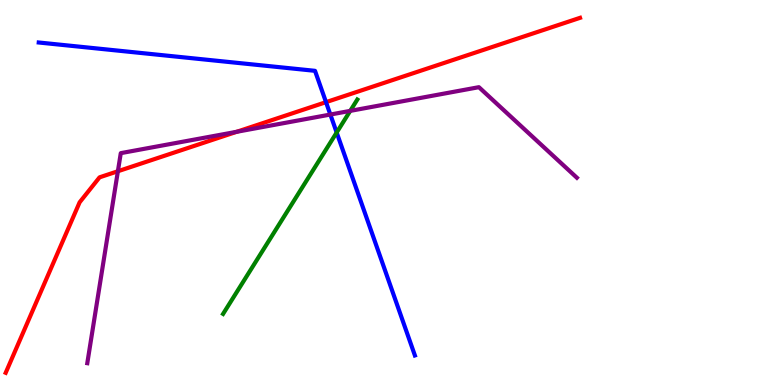[{'lines': ['blue', 'red'], 'intersections': [{'x': 4.21, 'y': 7.35}]}, {'lines': ['green', 'red'], 'intersections': []}, {'lines': ['purple', 'red'], 'intersections': [{'x': 1.52, 'y': 5.55}, {'x': 3.06, 'y': 6.58}]}, {'lines': ['blue', 'green'], 'intersections': [{'x': 4.34, 'y': 6.56}]}, {'lines': ['blue', 'purple'], 'intersections': [{'x': 4.26, 'y': 7.02}]}, {'lines': ['green', 'purple'], 'intersections': [{'x': 4.52, 'y': 7.12}]}]